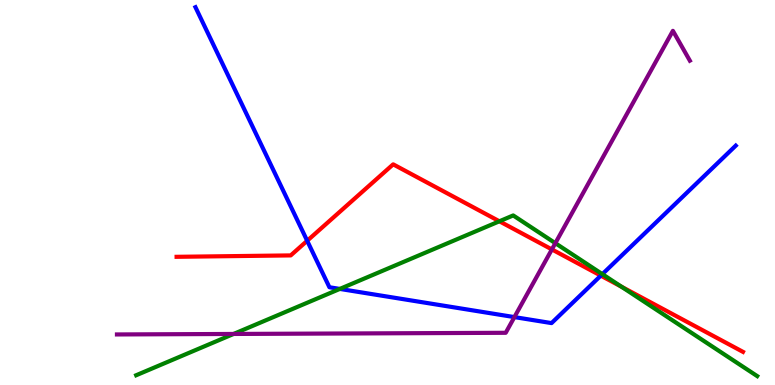[{'lines': ['blue', 'red'], 'intersections': [{'x': 3.96, 'y': 3.75}, {'x': 7.75, 'y': 2.84}]}, {'lines': ['green', 'red'], 'intersections': [{'x': 6.44, 'y': 4.25}, {'x': 8.02, 'y': 2.55}]}, {'lines': ['purple', 'red'], 'intersections': [{'x': 7.12, 'y': 3.52}]}, {'lines': ['blue', 'green'], 'intersections': [{'x': 4.38, 'y': 2.5}, {'x': 7.77, 'y': 2.88}]}, {'lines': ['blue', 'purple'], 'intersections': [{'x': 6.64, 'y': 1.76}]}, {'lines': ['green', 'purple'], 'intersections': [{'x': 3.01, 'y': 1.33}, {'x': 7.17, 'y': 3.68}]}]